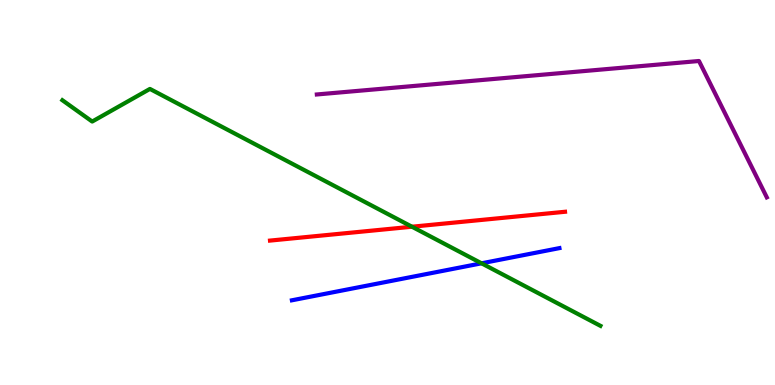[{'lines': ['blue', 'red'], 'intersections': []}, {'lines': ['green', 'red'], 'intersections': [{'x': 5.32, 'y': 4.11}]}, {'lines': ['purple', 'red'], 'intersections': []}, {'lines': ['blue', 'green'], 'intersections': [{'x': 6.21, 'y': 3.16}]}, {'lines': ['blue', 'purple'], 'intersections': []}, {'lines': ['green', 'purple'], 'intersections': []}]